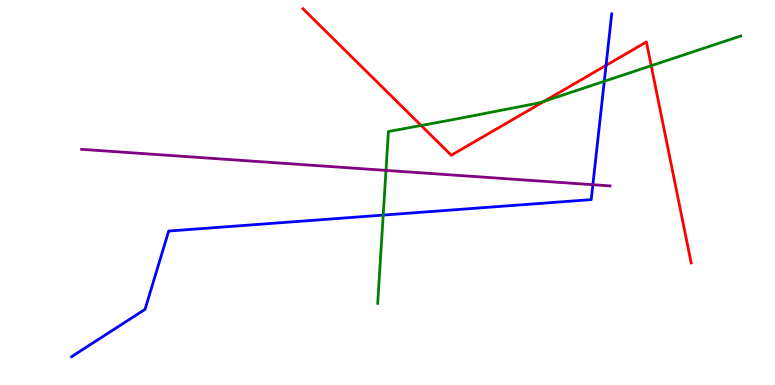[{'lines': ['blue', 'red'], 'intersections': [{'x': 7.82, 'y': 8.3}]}, {'lines': ['green', 'red'], 'intersections': [{'x': 5.43, 'y': 6.74}, {'x': 7.02, 'y': 7.37}, {'x': 8.4, 'y': 8.29}]}, {'lines': ['purple', 'red'], 'intersections': []}, {'lines': ['blue', 'green'], 'intersections': [{'x': 4.94, 'y': 4.41}, {'x': 7.8, 'y': 7.89}]}, {'lines': ['blue', 'purple'], 'intersections': [{'x': 7.65, 'y': 5.2}]}, {'lines': ['green', 'purple'], 'intersections': [{'x': 4.98, 'y': 5.57}]}]